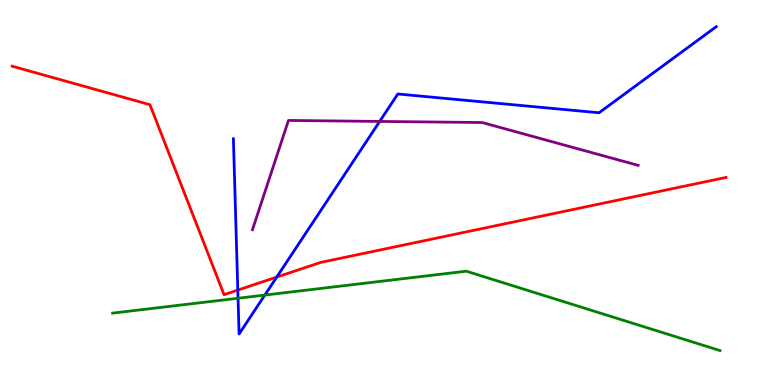[{'lines': ['blue', 'red'], 'intersections': [{'x': 3.07, 'y': 2.47}, {'x': 3.57, 'y': 2.8}]}, {'lines': ['green', 'red'], 'intersections': []}, {'lines': ['purple', 'red'], 'intersections': []}, {'lines': ['blue', 'green'], 'intersections': [{'x': 3.07, 'y': 2.25}, {'x': 3.42, 'y': 2.34}]}, {'lines': ['blue', 'purple'], 'intersections': [{'x': 4.9, 'y': 6.85}]}, {'lines': ['green', 'purple'], 'intersections': []}]